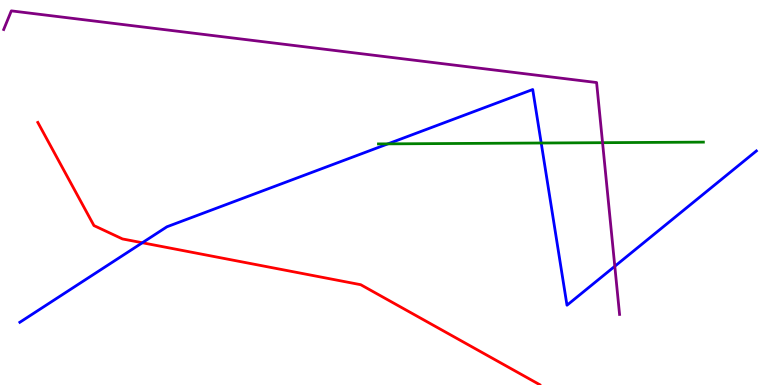[{'lines': ['blue', 'red'], 'intersections': [{'x': 1.84, 'y': 3.69}]}, {'lines': ['green', 'red'], 'intersections': []}, {'lines': ['purple', 'red'], 'intersections': []}, {'lines': ['blue', 'green'], 'intersections': [{'x': 5.01, 'y': 6.26}, {'x': 6.98, 'y': 6.29}]}, {'lines': ['blue', 'purple'], 'intersections': [{'x': 7.93, 'y': 3.08}]}, {'lines': ['green', 'purple'], 'intersections': [{'x': 7.77, 'y': 6.29}]}]